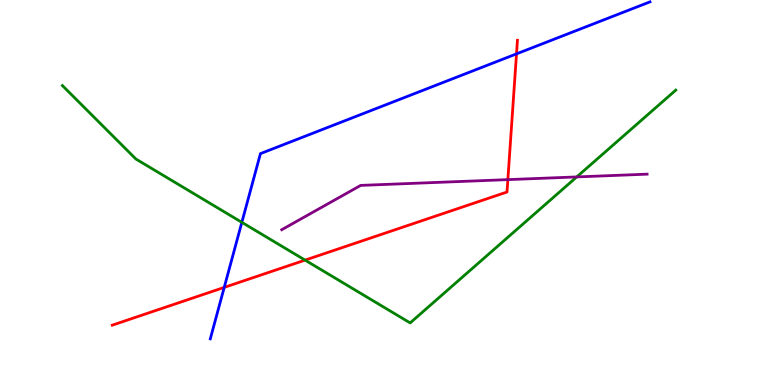[{'lines': ['blue', 'red'], 'intersections': [{'x': 2.89, 'y': 2.53}, {'x': 6.66, 'y': 8.6}]}, {'lines': ['green', 'red'], 'intersections': [{'x': 3.94, 'y': 3.24}]}, {'lines': ['purple', 'red'], 'intersections': [{'x': 6.55, 'y': 5.33}]}, {'lines': ['blue', 'green'], 'intersections': [{'x': 3.12, 'y': 4.23}]}, {'lines': ['blue', 'purple'], 'intersections': []}, {'lines': ['green', 'purple'], 'intersections': [{'x': 7.44, 'y': 5.4}]}]